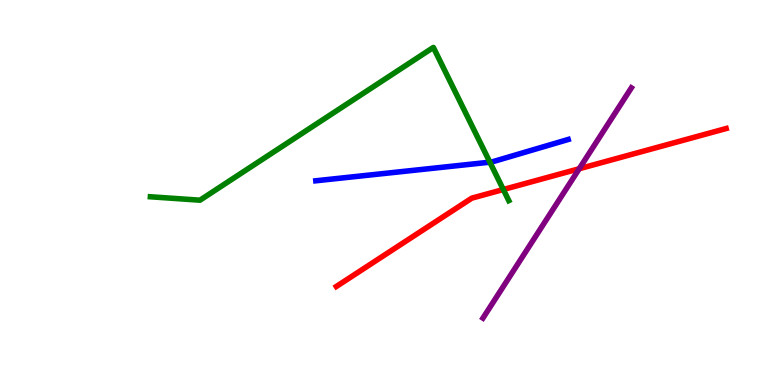[{'lines': ['blue', 'red'], 'intersections': []}, {'lines': ['green', 'red'], 'intersections': [{'x': 6.49, 'y': 5.08}]}, {'lines': ['purple', 'red'], 'intersections': [{'x': 7.47, 'y': 5.62}]}, {'lines': ['blue', 'green'], 'intersections': [{'x': 6.32, 'y': 5.79}]}, {'lines': ['blue', 'purple'], 'intersections': []}, {'lines': ['green', 'purple'], 'intersections': []}]